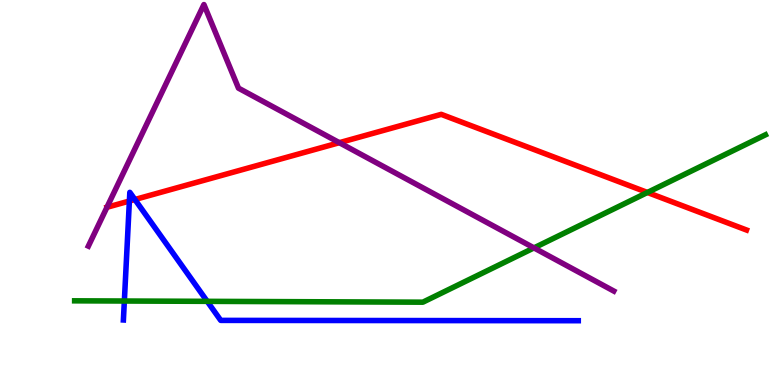[{'lines': ['blue', 'red'], 'intersections': [{'x': 1.67, 'y': 4.78}, {'x': 1.74, 'y': 4.82}]}, {'lines': ['green', 'red'], 'intersections': [{'x': 8.35, 'y': 5.0}]}, {'lines': ['purple', 'red'], 'intersections': [{'x': 4.38, 'y': 6.29}]}, {'lines': ['blue', 'green'], 'intersections': [{'x': 1.6, 'y': 2.18}, {'x': 2.67, 'y': 2.17}]}, {'lines': ['blue', 'purple'], 'intersections': []}, {'lines': ['green', 'purple'], 'intersections': [{'x': 6.89, 'y': 3.56}]}]